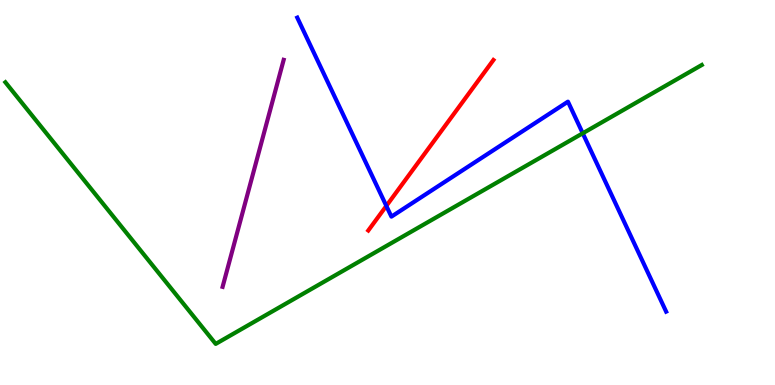[{'lines': ['blue', 'red'], 'intersections': [{'x': 4.99, 'y': 4.65}]}, {'lines': ['green', 'red'], 'intersections': []}, {'lines': ['purple', 'red'], 'intersections': []}, {'lines': ['blue', 'green'], 'intersections': [{'x': 7.52, 'y': 6.54}]}, {'lines': ['blue', 'purple'], 'intersections': []}, {'lines': ['green', 'purple'], 'intersections': []}]